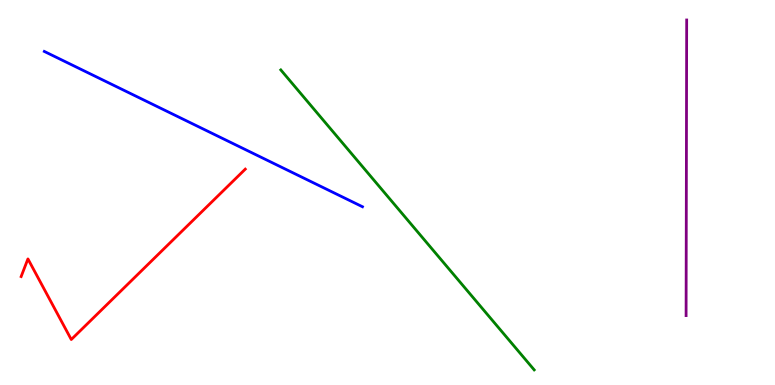[{'lines': ['blue', 'red'], 'intersections': []}, {'lines': ['green', 'red'], 'intersections': []}, {'lines': ['purple', 'red'], 'intersections': []}, {'lines': ['blue', 'green'], 'intersections': []}, {'lines': ['blue', 'purple'], 'intersections': []}, {'lines': ['green', 'purple'], 'intersections': []}]